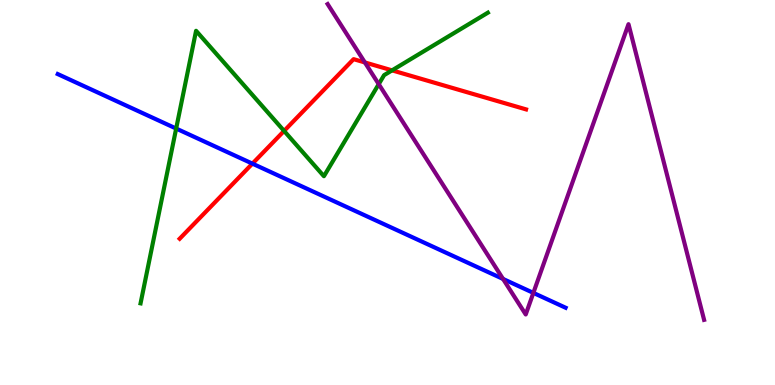[{'lines': ['blue', 'red'], 'intersections': [{'x': 3.26, 'y': 5.75}]}, {'lines': ['green', 'red'], 'intersections': [{'x': 3.67, 'y': 6.6}, {'x': 5.06, 'y': 8.17}]}, {'lines': ['purple', 'red'], 'intersections': [{'x': 4.71, 'y': 8.38}]}, {'lines': ['blue', 'green'], 'intersections': [{'x': 2.27, 'y': 6.66}]}, {'lines': ['blue', 'purple'], 'intersections': [{'x': 6.49, 'y': 2.75}, {'x': 6.88, 'y': 2.39}]}, {'lines': ['green', 'purple'], 'intersections': [{'x': 4.89, 'y': 7.81}]}]